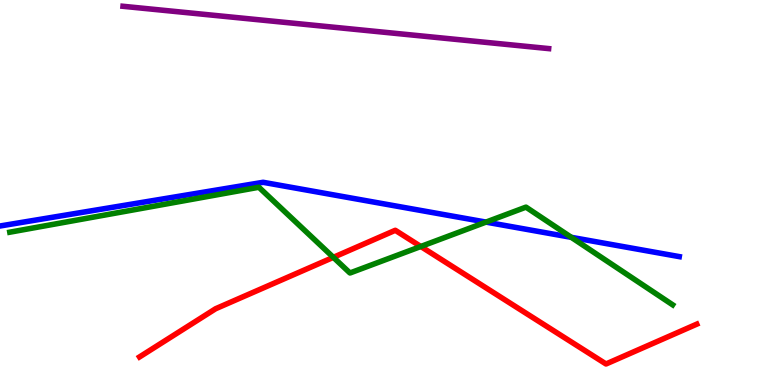[{'lines': ['blue', 'red'], 'intersections': []}, {'lines': ['green', 'red'], 'intersections': [{'x': 4.3, 'y': 3.32}, {'x': 5.43, 'y': 3.6}]}, {'lines': ['purple', 'red'], 'intersections': []}, {'lines': ['blue', 'green'], 'intersections': [{'x': 6.27, 'y': 4.23}, {'x': 7.37, 'y': 3.84}]}, {'lines': ['blue', 'purple'], 'intersections': []}, {'lines': ['green', 'purple'], 'intersections': []}]